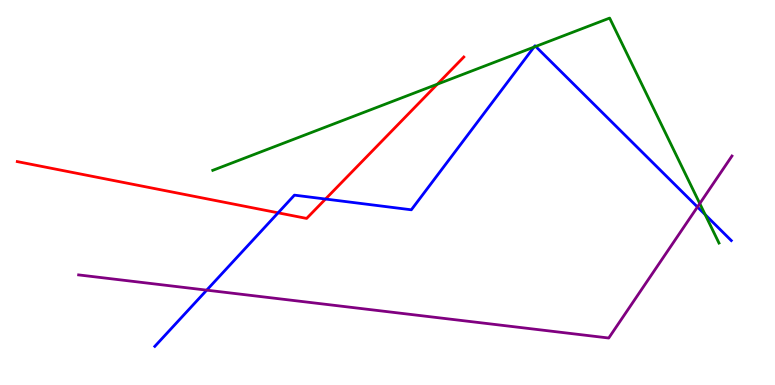[{'lines': ['blue', 'red'], 'intersections': [{'x': 3.59, 'y': 4.47}, {'x': 4.2, 'y': 4.83}]}, {'lines': ['green', 'red'], 'intersections': [{'x': 5.64, 'y': 7.81}]}, {'lines': ['purple', 'red'], 'intersections': []}, {'lines': ['blue', 'green'], 'intersections': [{'x': 6.89, 'y': 8.78}, {'x': 6.91, 'y': 8.79}, {'x': 9.1, 'y': 4.42}]}, {'lines': ['blue', 'purple'], 'intersections': [{'x': 2.67, 'y': 2.46}, {'x': 9.0, 'y': 4.62}]}, {'lines': ['green', 'purple'], 'intersections': [{'x': 9.03, 'y': 4.71}]}]